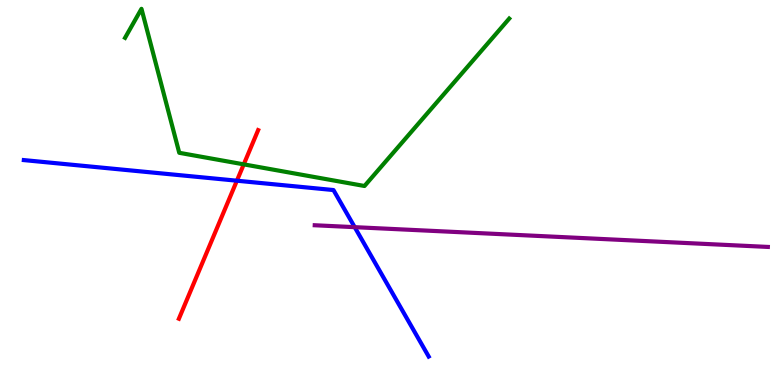[{'lines': ['blue', 'red'], 'intersections': [{'x': 3.06, 'y': 5.31}]}, {'lines': ['green', 'red'], 'intersections': [{'x': 3.15, 'y': 5.73}]}, {'lines': ['purple', 'red'], 'intersections': []}, {'lines': ['blue', 'green'], 'intersections': []}, {'lines': ['blue', 'purple'], 'intersections': [{'x': 4.58, 'y': 4.1}]}, {'lines': ['green', 'purple'], 'intersections': []}]